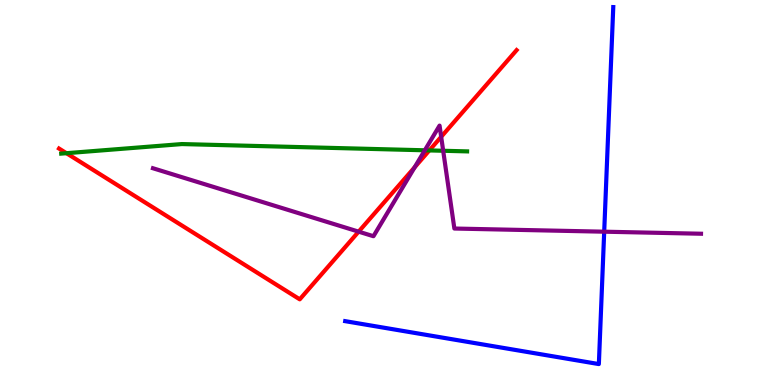[{'lines': ['blue', 'red'], 'intersections': []}, {'lines': ['green', 'red'], 'intersections': [{'x': 0.857, 'y': 6.02}, {'x': 5.54, 'y': 6.09}]}, {'lines': ['purple', 'red'], 'intersections': [{'x': 4.63, 'y': 3.98}, {'x': 5.35, 'y': 5.65}, {'x': 5.69, 'y': 6.45}]}, {'lines': ['blue', 'green'], 'intersections': []}, {'lines': ['blue', 'purple'], 'intersections': [{'x': 7.8, 'y': 3.98}]}, {'lines': ['green', 'purple'], 'intersections': [{'x': 5.48, 'y': 6.1}, {'x': 5.72, 'y': 6.08}]}]